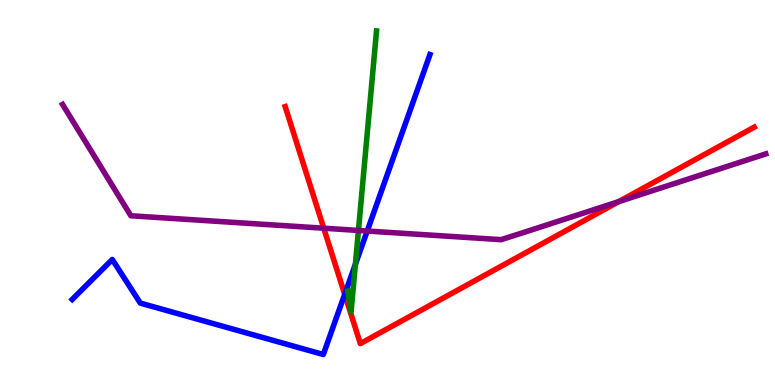[{'lines': ['blue', 'red'], 'intersections': [{'x': 4.45, 'y': 2.36}]}, {'lines': ['green', 'red'], 'intersections': []}, {'lines': ['purple', 'red'], 'intersections': [{'x': 4.18, 'y': 4.07}, {'x': 7.98, 'y': 4.76}]}, {'lines': ['blue', 'green'], 'intersections': [{'x': 4.59, 'y': 3.14}]}, {'lines': ['blue', 'purple'], 'intersections': [{'x': 4.74, 'y': 4.0}]}, {'lines': ['green', 'purple'], 'intersections': [{'x': 4.63, 'y': 4.01}]}]